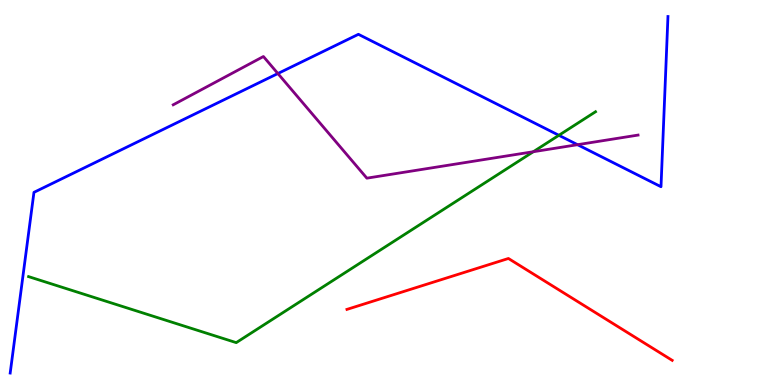[{'lines': ['blue', 'red'], 'intersections': []}, {'lines': ['green', 'red'], 'intersections': []}, {'lines': ['purple', 'red'], 'intersections': []}, {'lines': ['blue', 'green'], 'intersections': [{'x': 7.21, 'y': 6.49}]}, {'lines': ['blue', 'purple'], 'intersections': [{'x': 3.59, 'y': 8.09}, {'x': 7.45, 'y': 6.24}]}, {'lines': ['green', 'purple'], 'intersections': [{'x': 6.88, 'y': 6.06}]}]